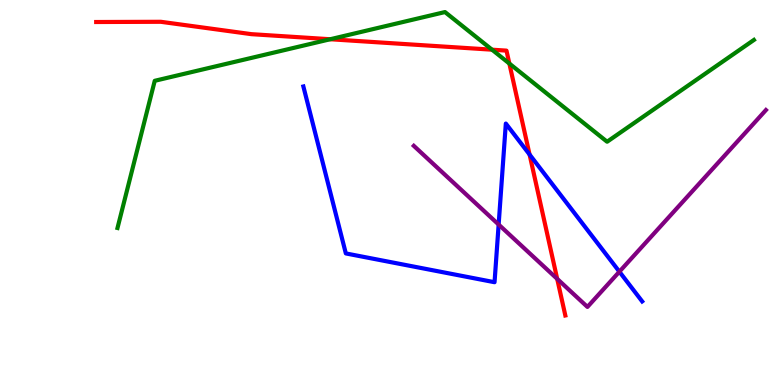[{'lines': ['blue', 'red'], 'intersections': [{'x': 6.83, 'y': 5.99}]}, {'lines': ['green', 'red'], 'intersections': [{'x': 4.26, 'y': 8.98}, {'x': 6.35, 'y': 8.71}, {'x': 6.57, 'y': 8.35}]}, {'lines': ['purple', 'red'], 'intersections': [{'x': 7.19, 'y': 2.76}]}, {'lines': ['blue', 'green'], 'intersections': []}, {'lines': ['blue', 'purple'], 'intersections': [{'x': 6.43, 'y': 4.17}, {'x': 7.99, 'y': 2.94}]}, {'lines': ['green', 'purple'], 'intersections': []}]